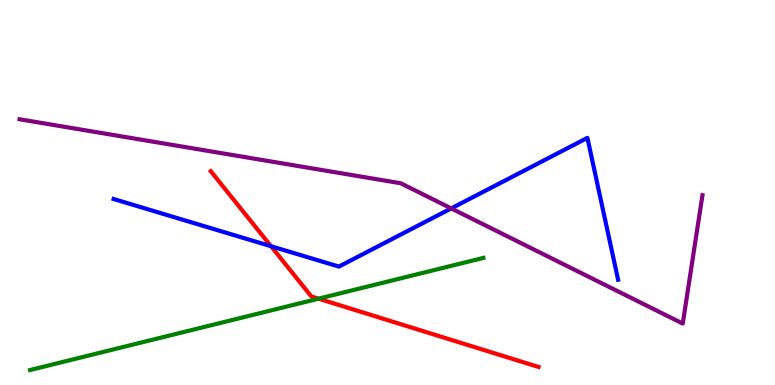[{'lines': ['blue', 'red'], 'intersections': [{'x': 3.5, 'y': 3.6}]}, {'lines': ['green', 'red'], 'intersections': [{'x': 4.11, 'y': 2.24}]}, {'lines': ['purple', 'red'], 'intersections': []}, {'lines': ['blue', 'green'], 'intersections': []}, {'lines': ['blue', 'purple'], 'intersections': [{'x': 5.82, 'y': 4.59}]}, {'lines': ['green', 'purple'], 'intersections': []}]